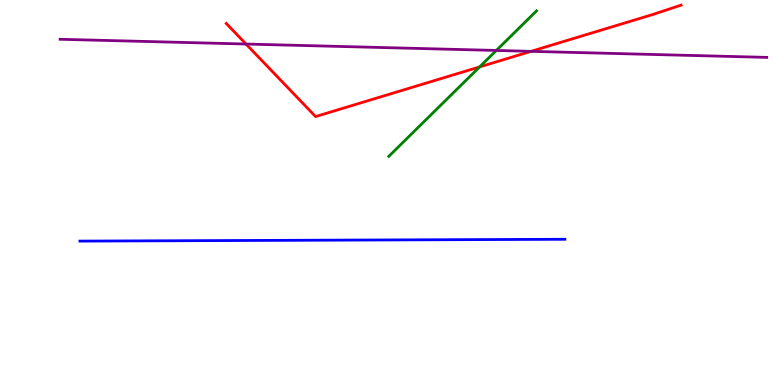[{'lines': ['blue', 'red'], 'intersections': []}, {'lines': ['green', 'red'], 'intersections': [{'x': 6.19, 'y': 8.26}]}, {'lines': ['purple', 'red'], 'intersections': [{'x': 3.17, 'y': 8.86}, {'x': 6.85, 'y': 8.67}]}, {'lines': ['blue', 'green'], 'intersections': []}, {'lines': ['blue', 'purple'], 'intersections': []}, {'lines': ['green', 'purple'], 'intersections': [{'x': 6.4, 'y': 8.69}]}]